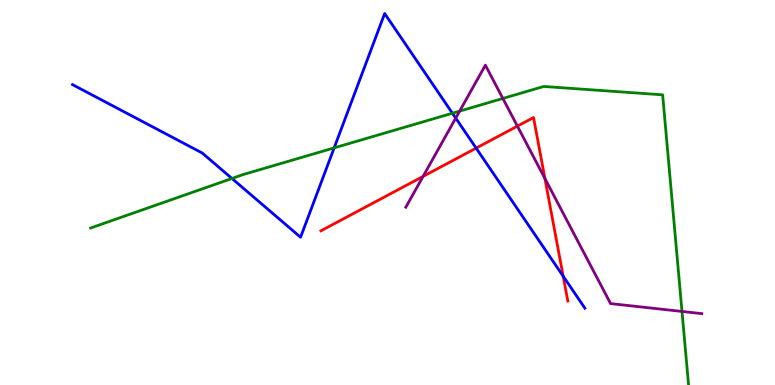[{'lines': ['blue', 'red'], 'intersections': [{'x': 6.14, 'y': 6.15}, {'x': 7.27, 'y': 2.83}]}, {'lines': ['green', 'red'], 'intersections': []}, {'lines': ['purple', 'red'], 'intersections': [{'x': 5.46, 'y': 5.42}, {'x': 6.68, 'y': 6.72}, {'x': 7.03, 'y': 5.36}]}, {'lines': ['blue', 'green'], 'intersections': [{'x': 2.99, 'y': 5.36}, {'x': 4.31, 'y': 6.16}, {'x': 5.84, 'y': 7.06}]}, {'lines': ['blue', 'purple'], 'intersections': [{'x': 5.88, 'y': 6.93}]}, {'lines': ['green', 'purple'], 'intersections': [{'x': 5.93, 'y': 7.11}, {'x': 6.49, 'y': 7.44}, {'x': 8.8, 'y': 1.91}]}]